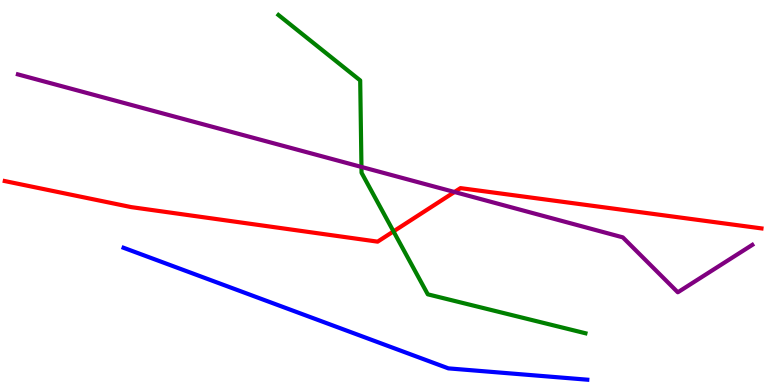[{'lines': ['blue', 'red'], 'intersections': []}, {'lines': ['green', 'red'], 'intersections': [{'x': 5.08, 'y': 3.99}]}, {'lines': ['purple', 'red'], 'intersections': [{'x': 5.86, 'y': 5.01}]}, {'lines': ['blue', 'green'], 'intersections': []}, {'lines': ['blue', 'purple'], 'intersections': []}, {'lines': ['green', 'purple'], 'intersections': [{'x': 4.66, 'y': 5.66}]}]